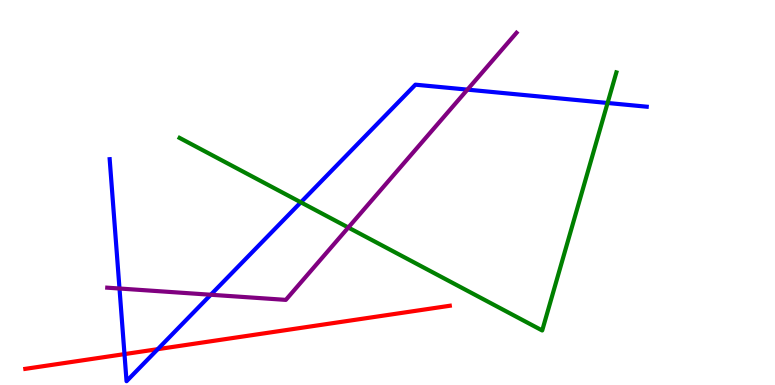[{'lines': ['blue', 'red'], 'intersections': [{'x': 1.61, 'y': 0.802}, {'x': 2.04, 'y': 0.931}]}, {'lines': ['green', 'red'], 'intersections': []}, {'lines': ['purple', 'red'], 'intersections': []}, {'lines': ['blue', 'green'], 'intersections': [{'x': 3.88, 'y': 4.75}, {'x': 7.84, 'y': 7.33}]}, {'lines': ['blue', 'purple'], 'intersections': [{'x': 1.54, 'y': 2.51}, {'x': 2.72, 'y': 2.34}, {'x': 6.03, 'y': 7.67}]}, {'lines': ['green', 'purple'], 'intersections': [{'x': 4.49, 'y': 4.09}]}]